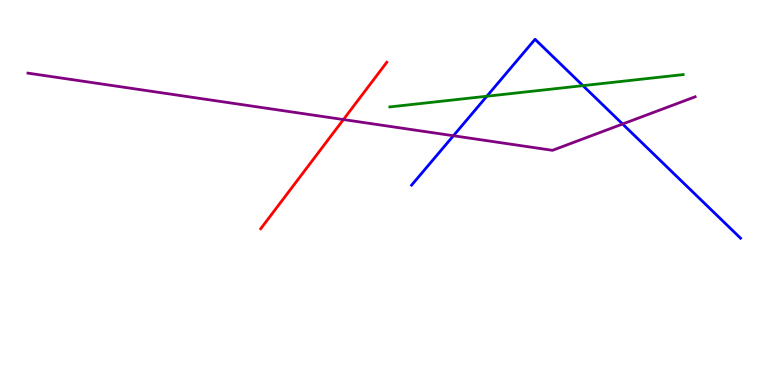[{'lines': ['blue', 'red'], 'intersections': []}, {'lines': ['green', 'red'], 'intersections': []}, {'lines': ['purple', 'red'], 'intersections': [{'x': 4.43, 'y': 6.89}]}, {'lines': ['blue', 'green'], 'intersections': [{'x': 6.28, 'y': 7.5}, {'x': 7.52, 'y': 7.78}]}, {'lines': ['blue', 'purple'], 'intersections': [{'x': 5.85, 'y': 6.47}, {'x': 8.03, 'y': 6.78}]}, {'lines': ['green', 'purple'], 'intersections': []}]